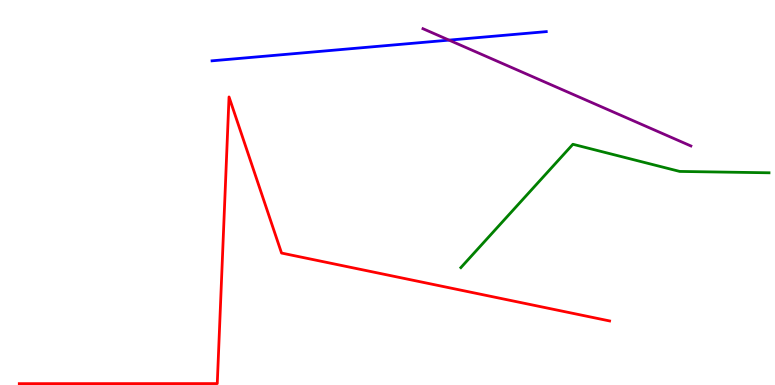[{'lines': ['blue', 'red'], 'intersections': []}, {'lines': ['green', 'red'], 'intersections': []}, {'lines': ['purple', 'red'], 'intersections': []}, {'lines': ['blue', 'green'], 'intersections': []}, {'lines': ['blue', 'purple'], 'intersections': [{'x': 5.79, 'y': 8.96}]}, {'lines': ['green', 'purple'], 'intersections': []}]